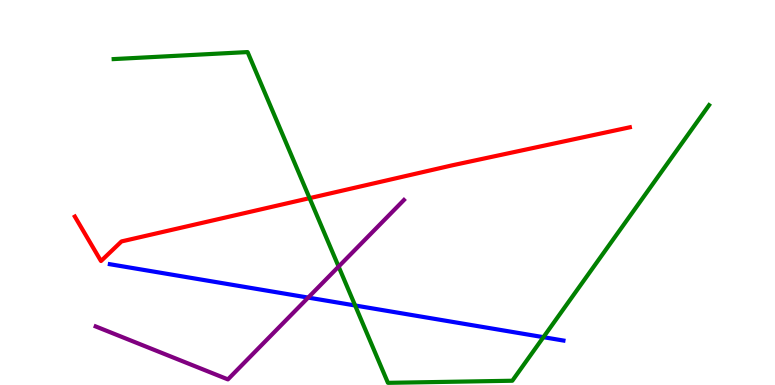[{'lines': ['blue', 'red'], 'intersections': []}, {'lines': ['green', 'red'], 'intersections': [{'x': 3.99, 'y': 4.85}]}, {'lines': ['purple', 'red'], 'intersections': []}, {'lines': ['blue', 'green'], 'intersections': [{'x': 4.58, 'y': 2.07}, {'x': 7.01, 'y': 1.24}]}, {'lines': ['blue', 'purple'], 'intersections': [{'x': 3.98, 'y': 2.27}]}, {'lines': ['green', 'purple'], 'intersections': [{'x': 4.37, 'y': 3.08}]}]